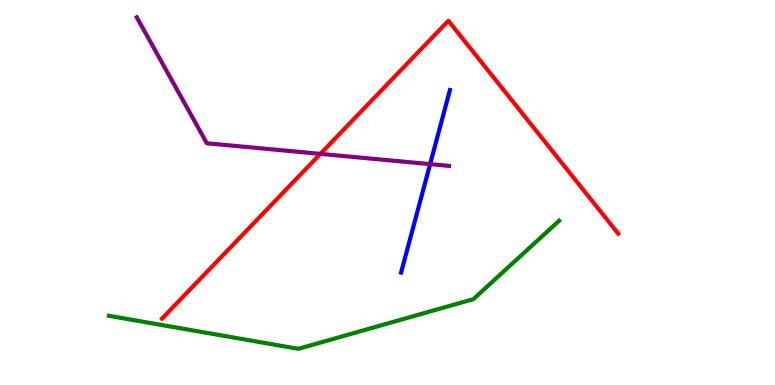[{'lines': ['blue', 'red'], 'intersections': []}, {'lines': ['green', 'red'], 'intersections': []}, {'lines': ['purple', 'red'], 'intersections': [{'x': 4.13, 'y': 6.0}]}, {'lines': ['blue', 'green'], 'intersections': []}, {'lines': ['blue', 'purple'], 'intersections': [{'x': 5.55, 'y': 5.74}]}, {'lines': ['green', 'purple'], 'intersections': []}]